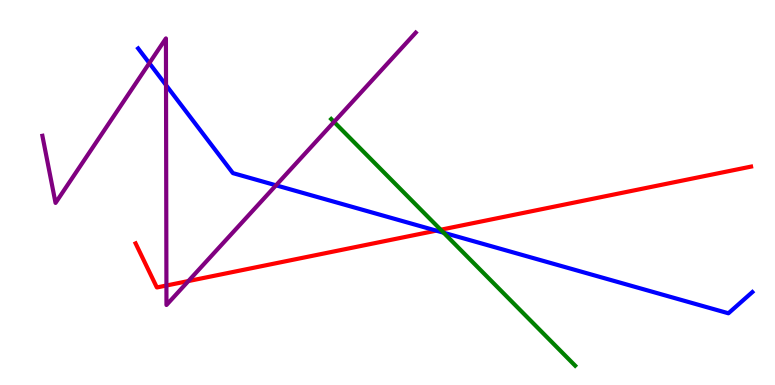[{'lines': ['blue', 'red'], 'intersections': [{'x': 5.63, 'y': 4.01}]}, {'lines': ['green', 'red'], 'intersections': [{'x': 5.69, 'y': 4.03}]}, {'lines': ['purple', 'red'], 'intersections': [{'x': 2.15, 'y': 2.58}, {'x': 2.43, 'y': 2.7}]}, {'lines': ['blue', 'green'], 'intersections': [{'x': 5.72, 'y': 3.95}]}, {'lines': ['blue', 'purple'], 'intersections': [{'x': 1.93, 'y': 8.36}, {'x': 2.14, 'y': 7.79}, {'x': 3.56, 'y': 5.19}]}, {'lines': ['green', 'purple'], 'intersections': [{'x': 4.31, 'y': 6.83}]}]